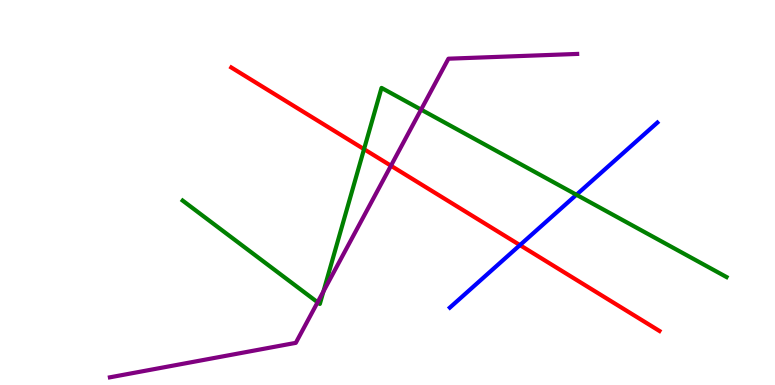[{'lines': ['blue', 'red'], 'intersections': [{'x': 6.71, 'y': 3.63}]}, {'lines': ['green', 'red'], 'intersections': [{'x': 4.7, 'y': 6.13}]}, {'lines': ['purple', 'red'], 'intersections': [{'x': 5.04, 'y': 5.7}]}, {'lines': ['blue', 'green'], 'intersections': [{'x': 7.44, 'y': 4.94}]}, {'lines': ['blue', 'purple'], 'intersections': []}, {'lines': ['green', 'purple'], 'intersections': [{'x': 4.1, 'y': 2.15}, {'x': 4.17, 'y': 2.43}, {'x': 5.43, 'y': 7.15}]}]